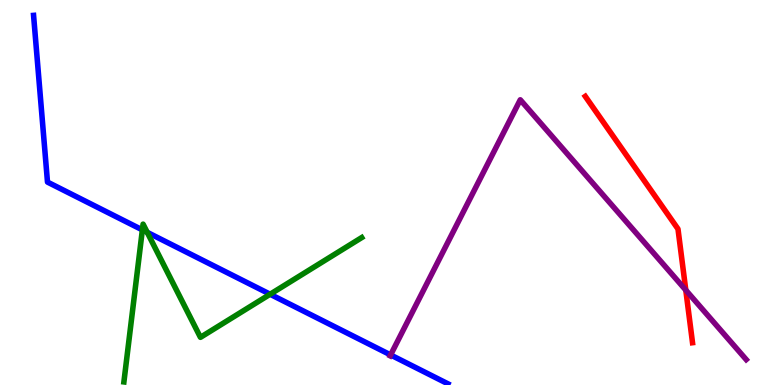[{'lines': ['blue', 'red'], 'intersections': []}, {'lines': ['green', 'red'], 'intersections': []}, {'lines': ['purple', 'red'], 'intersections': [{'x': 8.85, 'y': 2.46}]}, {'lines': ['blue', 'green'], 'intersections': [{'x': 1.84, 'y': 4.03}, {'x': 1.9, 'y': 3.97}, {'x': 3.49, 'y': 2.36}]}, {'lines': ['blue', 'purple'], 'intersections': [{'x': 5.04, 'y': 0.781}]}, {'lines': ['green', 'purple'], 'intersections': []}]